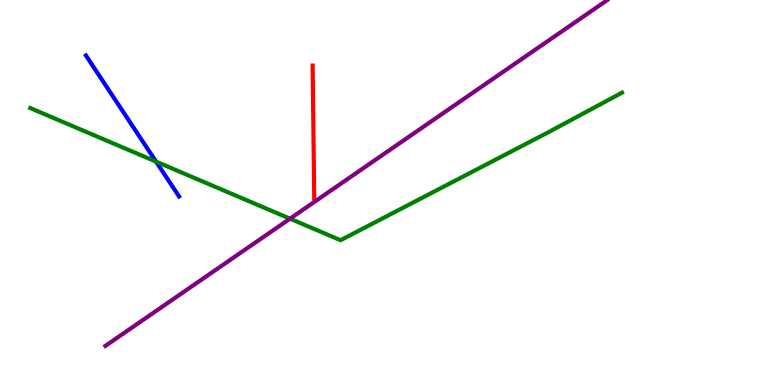[{'lines': ['blue', 'red'], 'intersections': []}, {'lines': ['green', 'red'], 'intersections': []}, {'lines': ['purple', 'red'], 'intersections': []}, {'lines': ['blue', 'green'], 'intersections': [{'x': 2.01, 'y': 5.8}]}, {'lines': ['blue', 'purple'], 'intersections': []}, {'lines': ['green', 'purple'], 'intersections': [{'x': 3.74, 'y': 4.32}]}]